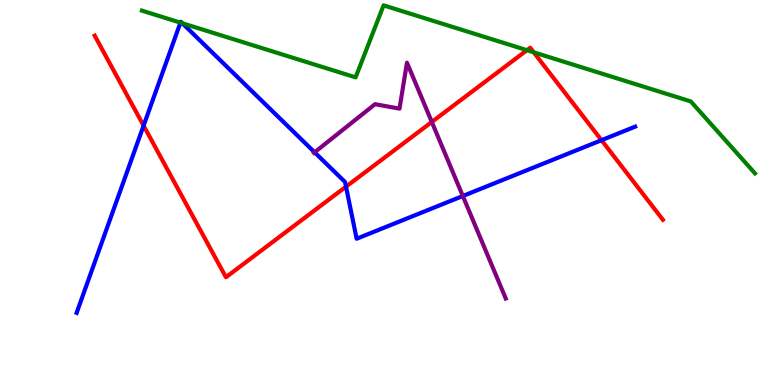[{'lines': ['blue', 'red'], 'intersections': [{'x': 1.85, 'y': 6.74}, {'x': 4.46, 'y': 5.15}, {'x': 7.76, 'y': 6.36}]}, {'lines': ['green', 'red'], 'intersections': [{'x': 6.8, 'y': 8.7}, {'x': 6.89, 'y': 8.64}]}, {'lines': ['purple', 'red'], 'intersections': [{'x': 5.57, 'y': 6.83}]}, {'lines': ['blue', 'green'], 'intersections': [{'x': 2.33, 'y': 9.41}, {'x': 2.35, 'y': 9.4}]}, {'lines': ['blue', 'purple'], 'intersections': [{'x': 4.06, 'y': 6.04}, {'x': 5.97, 'y': 4.91}]}, {'lines': ['green', 'purple'], 'intersections': []}]